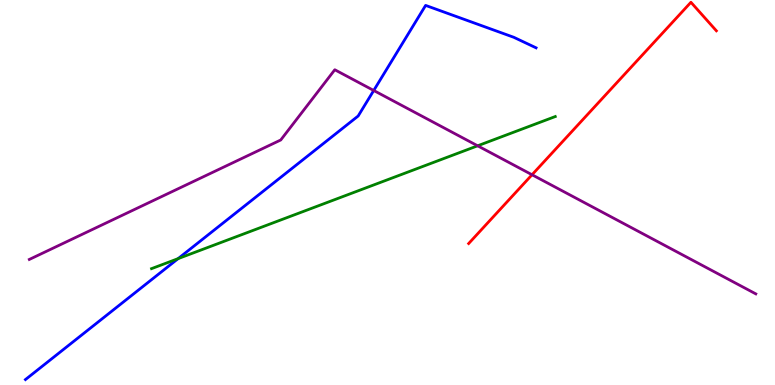[{'lines': ['blue', 'red'], 'intersections': []}, {'lines': ['green', 'red'], 'intersections': []}, {'lines': ['purple', 'red'], 'intersections': [{'x': 6.86, 'y': 5.46}]}, {'lines': ['blue', 'green'], 'intersections': [{'x': 2.3, 'y': 3.28}]}, {'lines': ['blue', 'purple'], 'intersections': [{'x': 4.82, 'y': 7.65}]}, {'lines': ['green', 'purple'], 'intersections': [{'x': 6.16, 'y': 6.21}]}]